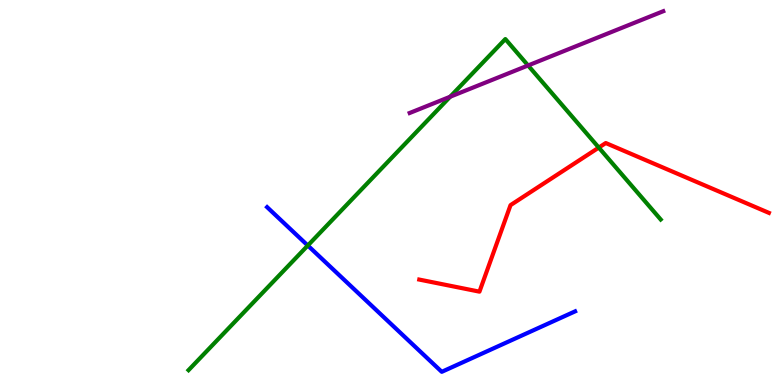[{'lines': ['blue', 'red'], 'intersections': []}, {'lines': ['green', 'red'], 'intersections': [{'x': 7.73, 'y': 6.17}]}, {'lines': ['purple', 'red'], 'intersections': []}, {'lines': ['blue', 'green'], 'intersections': [{'x': 3.97, 'y': 3.62}]}, {'lines': ['blue', 'purple'], 'intersections': []}, {'lines': ['green', 'purple'], 'intersections': [{'x': 5.81, 'y': 7.49}, {'x': 6.81, 'y': 8.3}]}]